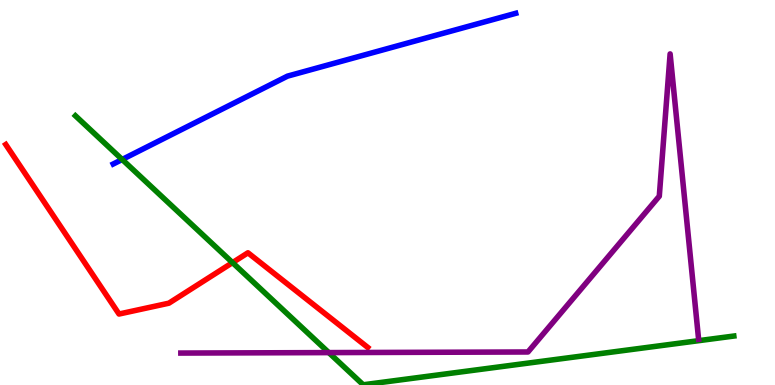[{'lines': ['blue', 'red'], 'intersections': []}, {'lines': ['green', 'red'], 'intersections': [{'x': 3.0, 'y': 3.18}]}, {'lines': ['purple', 'red'], 'intersections': []}, {'lines': ['blue', 'green'], 'intersections': [{'x': 1.58, 'y': 5.86}]}, {'lines': ['blue', 'purple'], 'intersections': []}, {'lines': ['green', 'purple'], 'intersections': [{'x': 4.24, 'y': 0.842}]}]